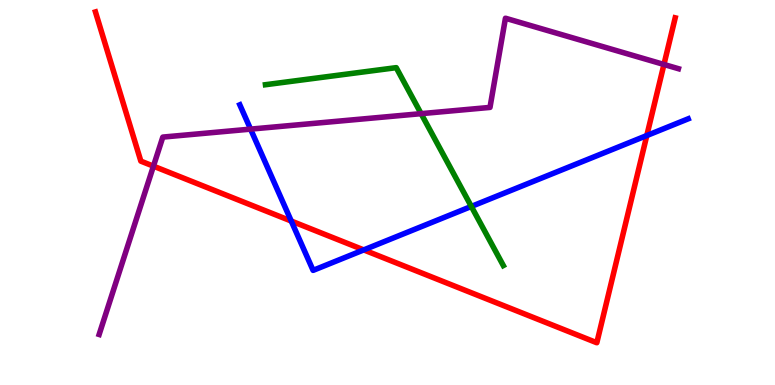[{'lines': ['blue', 'red'], 'intersections': [{'x': 3.76, 'y': 4.26}, {'x': 4.69, 'y': 3.51}, {'x': 8.35, 'y': 6.48}]}, {'lines': ['green', 'red'], 'intersections': []}, {'lines': ['purple', 'red'], 'intersections': [{'x': 1.98, 'y': 5.68}, {'x': 8.57, 'y': 8.33}]}, {'lines': ['blue', 'green'], 'intersections': [{'x': 6.08, 'y': 4.64}]}, {'lines': ['blue', 'purple'], 'intersections': [{'x': 3.23, 'y': 6.65}]}, {'lines': ['green', 'purple'], 'intersections': [{'x': 5.43, 'y': 7.05}]}]